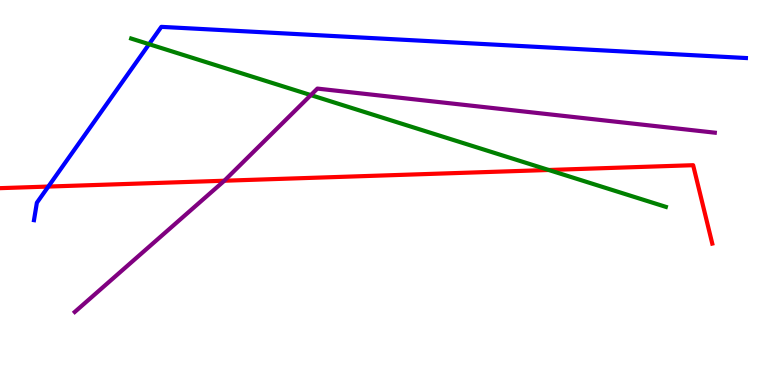[{'lines': ['blue', 'red'], 'intersections': [{'x': 0.623, 'y': 5.15}]}, {'lines': ['green', 'red'], 'intersections': [{'x': 7.08, 'y': 5.58}]}, {'lines': ['purple', 'red'], 'intersections': [{'x': 2.89, 'y': 5.31}]}, {'lines': ['blue', 'green'], 'intersections': [{'x': 1.92, 'y': 8.85}]}, {'lines': ['blue', 'purple'], 'intersections': []}, {'lines': ['green', 'purple'], 'intersections': [{'x': 4.01, 'y': 7.53}]}]